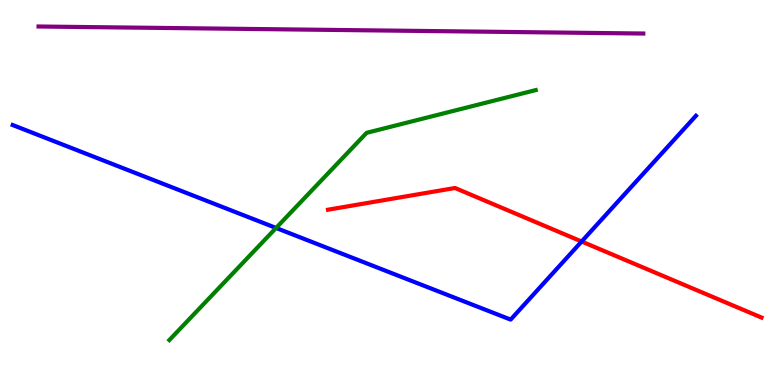[{'lines': ['blue', 'red'], 'intersections': [{'x': 7.5, 'y': 3.73}]}, {'lines': ['green', 'red'], 'intersections': []}, {'lines': ['purple', 'red'], 'intersections': []}, {'lines': ['blue', 'green'], 'intersections': [{'x': 3.56, 'y': 4.08}]}, {'lines': ['blue', 'purple'], 'intersections': []}, {'lines': ['green', 'purple'], 'intersections': []}]